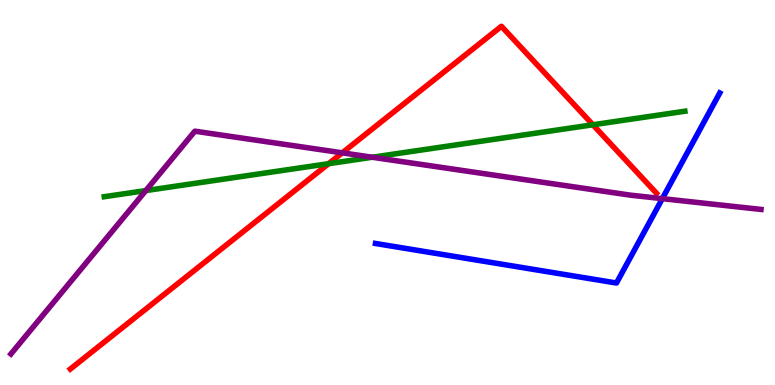[{'lines': ['blue', 'red'], 'intersections': []}, {'lines': ['green', 'red'], 'intersections': [{'x': 4.24, 'y': 5.75}, {'x': 7.65, 'y': 6.76}]}, {'lines': ['purple', 'red'], 'intersections': [{'x': 4.42, 'y': 6.03}]}, {'lines': ['blue', 'green'], 'intersections': []}, {'lines': ['blue', 'purple'], 'intersections': [{'x': 8.55, 'y': 4.84}]}, {'lines': ['green', 'purple'], 'intersections': [{'x': 1.88, 'y': 5.05}, {'x': 4.8, 'y': 5.92}]}]